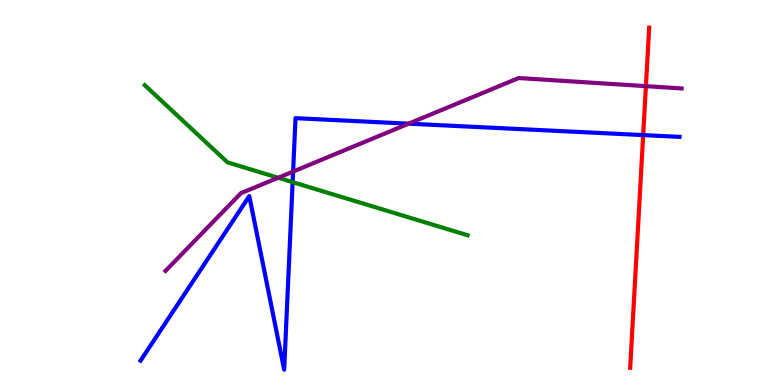[{'lines': ['blue', 'red'], 'intersections': [{'x': 8.3, 'y': 6.49}]}, {'lines': ['green', 'red'], 'intersections': []}, {'lines': ['purple', 'red'], 'intersections': [{'x': 8.33, 'y': 7.76}]}, {'lines': ['blue', 'green'], 'intersections': [{'x': 3.78, 'y': 5.27}]}, {'lines': ['blue', 'purple'], 'intersections': [{'x': 3.78, 'y': 5.54}, {'x': 5.27, 'y': 6.79}]}, {'lines': ['green', 'purple'], 'intersections': [{'x': 3.59, 'y': 5.38}]}]